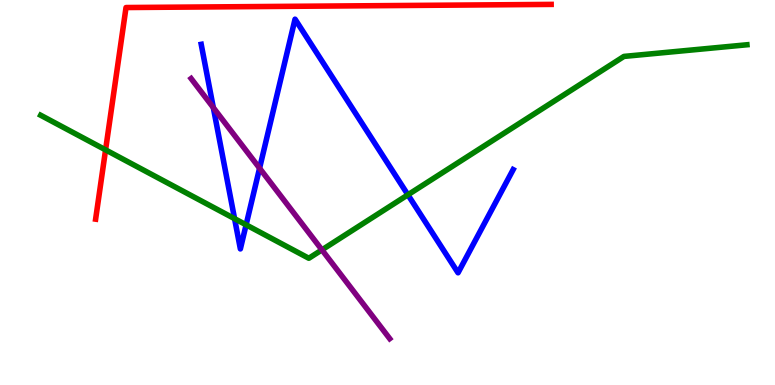[{'lines': ['blue', 'red'], 'intersections': []}, {'lines': ['green', 'red'], 'intersections': [{'x': 1.36, 'y': 6.11}]}, {'lines': ['purple', 'red'], 'intersections': []}, {'lines': ['blue', 'green'], 'intersections': [{'x': 3.03, 'y': 4.32}, {'x': 3.18, 'y': 4.16}, {'x': 5.26, 'y': 4.94}]}, {'lines': ['blue', 'purple'], 'intersections': [{'x': 2.75, 'y': 7.2}, {'x': 3.35, 'y': 5.63}]}, {'lines': ['green', 'purple'], 'intersections': [{'x': 4.15, 'y': 3.51}]}]